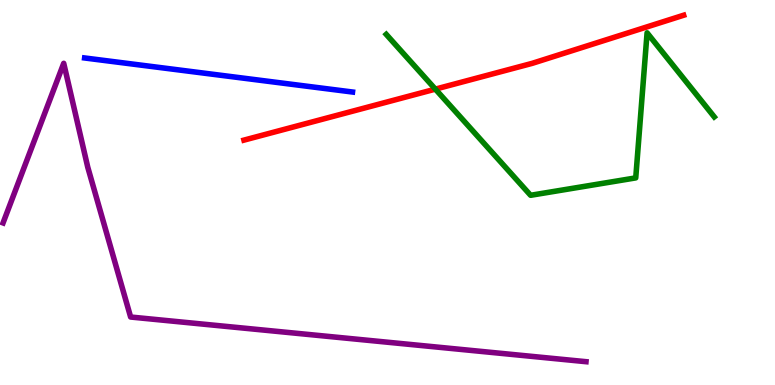[{'lines': ['blue', 'red'], 'intersections': []}, {'lines': ['green', 'red'], 'intersections': [{'x': 5.62, 'y': 7.68}]}, {'lines': ['purple', 'red'], 'intersections': []}, {'lines': ['blue', 'green'], 'intersections': []}, {'lines': ['blue', 'purple'], 'intersections': []}, {'lines': ['green', 'purple'], 'intersections': []}]